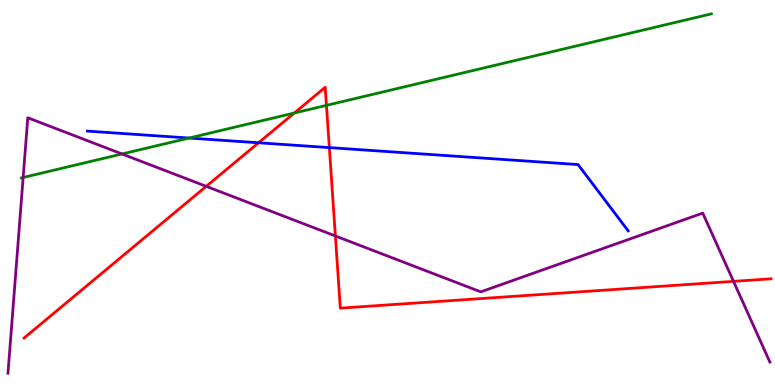[{'lines': ['blue', 'red'], 'intersections': [{'x': 3.34, 'y': 6.29}, {'x': 4.25, 'y': 6.17}]}, {'lines': ['green', 'red'], 'intersections': [{'x': 3.8, 'y': 7.06}, {'x': 4.21, 'y': 7.26}]}, {'lines': ['purple', 'red'], 'intersections': [{'x': 2.66, 'y': 5.16}, {'x': 4.33, 'y': 3.87}, {'x': 9.46, 'y': 2.69}]}, {'lines': ['blue', 'green'], 'intersections': [{'x': 2.44, 'y': 6.41}]}, {'lines': ['blue', 'purple'], 'intersections': []}, {'lines': ['green', 'purple'], 'intersections': [{'x': 0.299, 'y': 5.39}, {'x': 1.57, 'y': 6.0}]}]